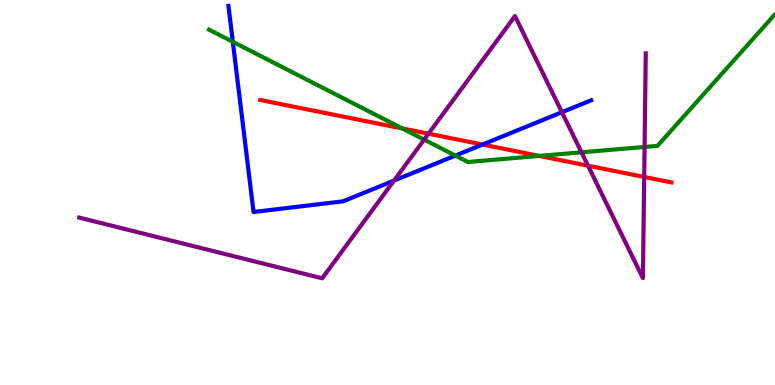[{'lines': ['blue', 'red'], 'intersections': [{'x': 6.23, 'y': 6.25}]}, {'lines': ['green', 'red'], 'intersections': [{'x': 5.19, 'y': 6.66}, {'x': 6.96, 'y': 5.95}]}, {'lines': ['purple', 'red'], 'intersections': [{'x': 5.53, 'y': 6.53}, {'x': 7.59, 'y': 5.7}, {'x': 8.31, 'y': 5.4}]}, {'lines': ['blue', 'green'], 'intersections': [{'x': 3.0, 'y': 8.91}, {'x': 5.88, 'y': 5.96}]}, {'lines': ['blue', 'purple'], 'intersections': [{'x': 5.08, 'y': 5.31}, {'x': 7.25, 'y': 7.09}]}, {'lines': ['green', 'purple'], 'intersections': [{'x': 5.47, 'y': 6.37}, {'x': 7.5, 'y': 6.04}, {'x': 8.32, 'y': 6.18}]}]